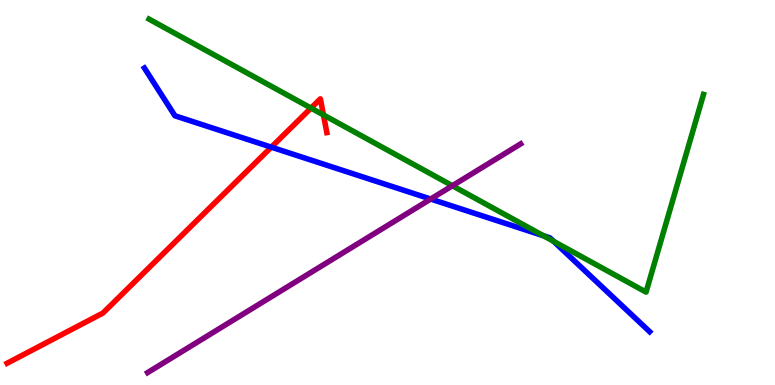[{'lines': ['blue', 'red'], 'intersections': [{'x': 3.5, 'y': 6.18}]}, {'lines': ['green', 'red'], 'intersections': [{'x': 4.01, 'y': 7.19}, {'x': 4.17, 'y': 7.02}]}, {'lines': ['purple', 'red'], 'intersections': []}, {'lines': ['blue', 'green'], 'intersections': [{'x': 7.01, 'y': 3.88}, {'x': 7.14, 'y': 3.73}]}, {'lines': ['blue', 'purple'], 'intersections': [{'x': 5.56, 'y': 4.83}]}, {'lines': ['green', 'purple'], 'intersections': [{'x': 5.84, 'y': 5.18}]}]